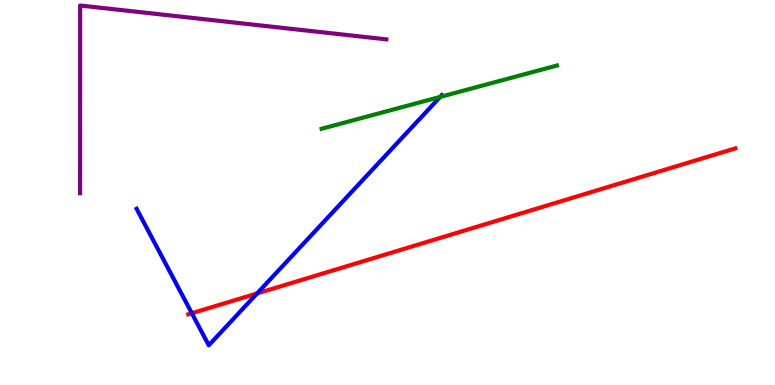[{'lines': ['blue', 'red'], 'intersections': [{'x': 2.48, 'y': 1.86}, {'x': 3.32, 'y': 2.38}]}, {'lines': ['green', 'red'], 'intersections': []}, {'lines': ['purple', 'red'], 'intersections': []}, {'lines': ['blue', 'green'], 'intersections': [{'x': 5.68, 'y': 7.48}]}, {'lines': ['blue', 'purple'], 'intersections': []}, {'lines': ['green', 'purple'], 'intersections': []}]